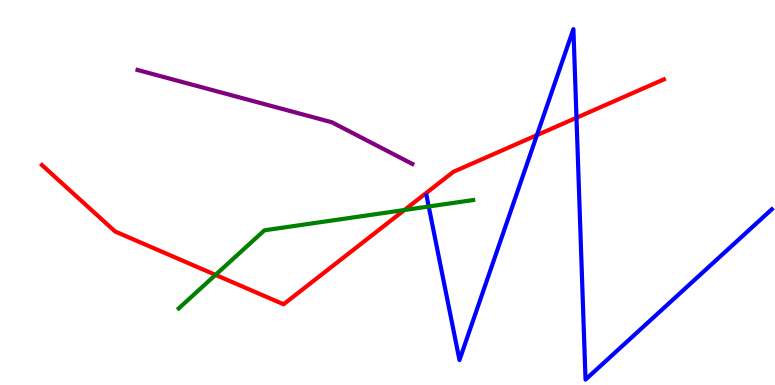[{'lines': ['blue', 'red'], 'intersections': [{'x': 6.93, 'y': 6.49}, {'x': 7.44, 'y': 6.94}]}, {'lines': ['green', 'red'], 'intersections': [{'x': 2.78, 'y': 2.86}, {'x': 5.22, 'y': 4.55}]}, {'lines': ['purple', 'red'], 'intersections': []}, {'lines': ['blue', 'green'], 'intersections': [{'x': 5.53, 'y': 4.64}]}, {'lines': ['blue', 'purple'], 'intersections': []}, {'lines': ['green', 'purple'], 'intersections': []}]